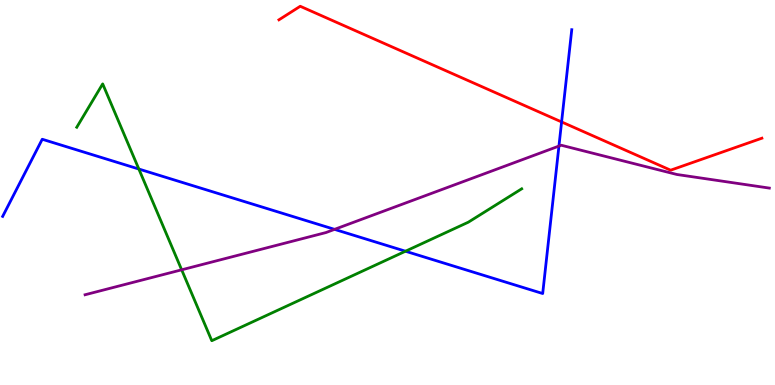[{'lines': ['blue', 'red'], 'intersections': [{'x': 7.25, 'y': 6.83}]}, {'lines': ['green', 'red'], 'intersections': []}, {'lines': ['purple', 'red'], 'intersections': []}, {'lines': ['blue', 'green'], 'intersections': [{'x': 1.79, 'y': 5.61}, {'x': 5.23, 'y': 3.47}]}, {'lines': ['blue', 'purple'], 'intersections': [{'x': 4.32, 'y': 4.04}, {'x': 7.21, 'y': 6.21}]}, {'lines': ['green', 'purple'], 'intersections': [{'x': 2.34, 'y': 2.99}]}]